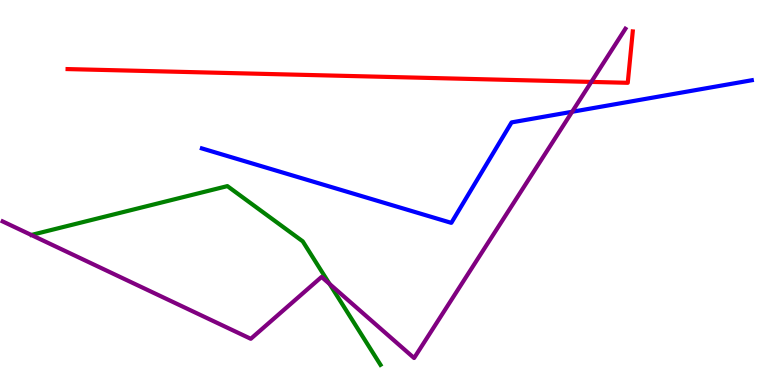[{'lines': ['blue', 'red'], 'intersections': []}, {'lines': ['green', 'red'], 'intersections': []}, {'lines': ['purple', 'red'], 'intersections': [{'x': 7.63, 'y': 7.87}]}, {'lines': ['blue', 'green'], 'intersections': []}, {'lines': ['blue', 'purple'], 'intersections': [{'x': 7.38, 'y': 7.1}]}, {'lines': ['green', 'purple'], 'intersections': [{'x': 4.25, 'y': 2.63}]}]